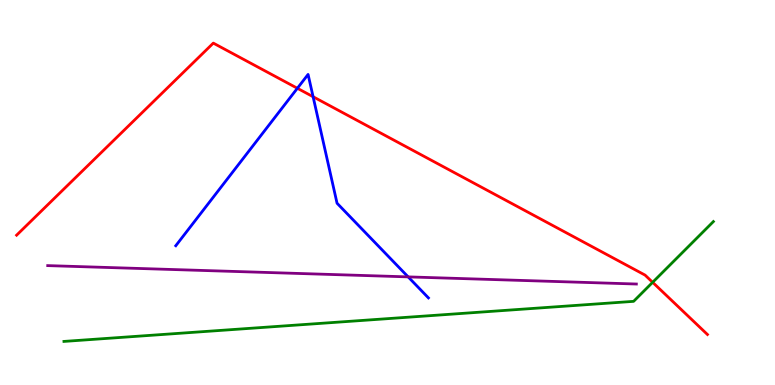[{'lines': ['blue', 'red'], 'intersections': [{'x': 3.84, 'y': 7.71}, {'x': 4.04, 'y': 7.49}]}, {'lines': ['green', 'red'], 'intersections': [{'x': 8.42, 'y': 2.67}]}, {'lines': ['purple', 'red'], 'intersections': []}, {'lines': ['blue', 'green'], 'intersections': []}, {'lines': ['blue', 'purple'], 'intersections': [{'x': 5.27, 'y': 2.81}]}, {'lines': ['green', 'purple'], 'intersections': []}]